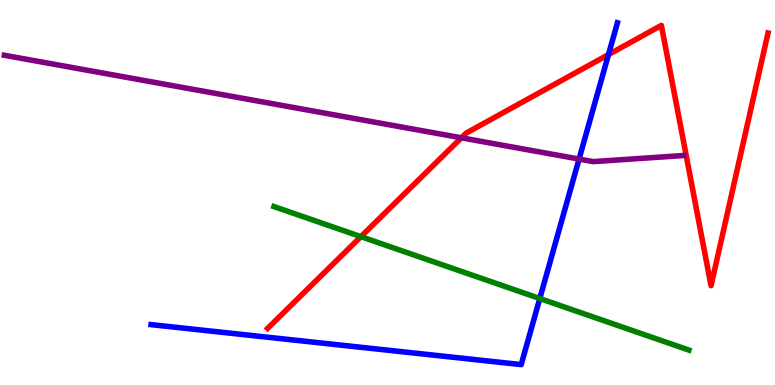[{'lines': ['blue', 'red'], 'intersections': [{'x': 7.85, 'y': 8.58}]}, {'lines': ['green', 'red'], 'intersections': [{'x': 4.66, 'y': 3.85}]}, {'lines': ['purple', 'red'], 'intersections': [{'x': 5.95, 'y': 6.42}]}, {'lines': ['blue', 'green'], 'intersections': [{'x': 6.97, 'y': 2.25}]}, {'lines': ['blue', 'purple'], 'intersections': [{'x': 7.47, 'y': 5.87}]}, {'lines': ['green', 'purple'], 'intersections': []}]